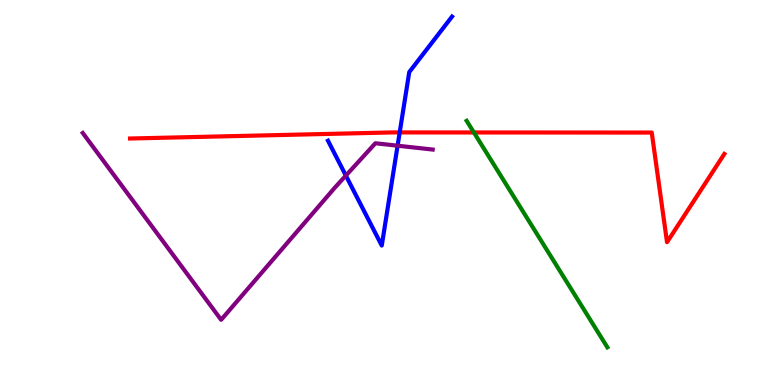[{'lines': ['blue', 'red'], 'intersections': [{'x': 5.16, 'y': 6.56}]}, {'lines': ['green', 'red'], 'intersections': [{'x': 6.11, 'y': 6.56}]}, {'lines': ['purple', 'red'], 'intersections': []}, {'lines': ['blue', 'green'], 'intersections': []}, {'lines': ['blue', 'purple'], 'intersections': [{'x': 4.46, 'y': 5.44}, {'x': 5.13, 'y': 6.22}]}, {'lines': ['green', 'purple'], 'intersections': []}]